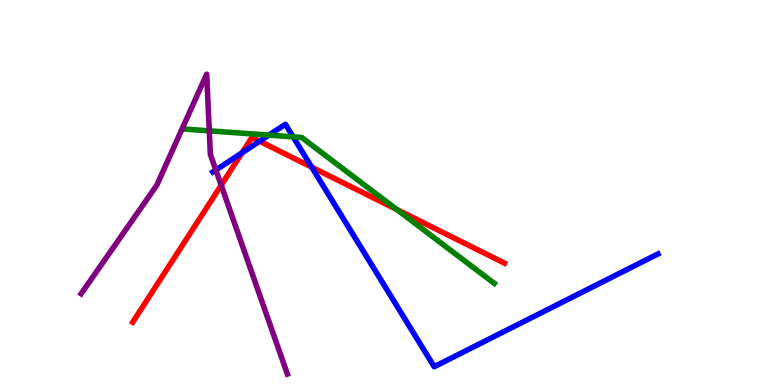[{'lines': ['blue', 'red'], 'intersections': [{'x': 3.12, 'y': 6.03}, {'x': 3.35, 'y': 6.33}, {'x': 4.02, 'y': 5.66}]}, {'lines': ['green', 'red'], 'intersections': [{'x': 5.12, 'y': 4.56}]}, {'lines': ['purple', 'red'], 'intersections': [{'x': 2.85, 'y': 5.19}]}, {'lines': ['blue', 'green'], 'intersections': [{'x': 3.47, 'y': 6.49}, {'x': 3.78, 'y': 6.45}]}, {'lines': ['blue', 'purple'], 'intersections': [{'x': 2.79, 'y': 5.58}]}, {'lines': ['green', 'purple'], 'intersections': [{'x': 2.7, 'y': 6.6}]}]